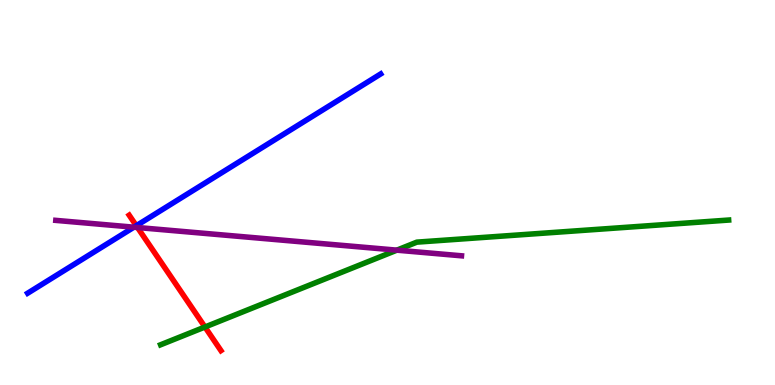[{'lines': ['blue', 'red'], 'intersections': [{'x': 1.76, 'y': 4.14}]}, {'lines': ['green', 'red'], 'intersections': [{'x': 2.64, 'y': 1.51}]}, {'lines': ['purple', 'red'], 'intersections': [{'x': 1.77, 'y': 4.09}]}, {'lines': ['blue', 'green'], 'intersections': []}, {'lines': ['blue', 'purple'], 'intersections': [{'x': 1.73, 'y': 4.1}]}, {'lines': ['green', 'purple'], 'intersections': [{'x': 5.12, 'y': 3.5}]}]